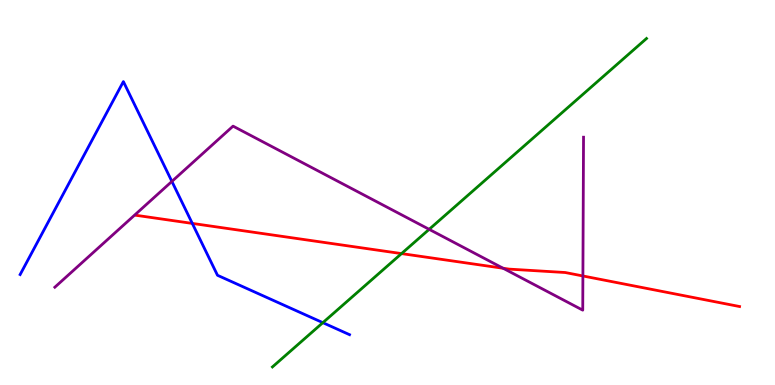[{'lines': ['blue', 'red'], 'intersections': [{'x': 2.48, 'y': 4.2}]}, {'lines': ['green', 'red'], 'intersections': [{'x': 5.18, 'y': 3.41}]}, {'lines': ['purple', 'red'], 'intersections': [{'x': 6.49, 'y': 3.03}, {'x': 7.52, 'y': 2.83}]}, {'lines': ['blue', 'green'], 'intersections': [{'x': 4.17, 'y': 1.62}]}, {'lines': ['blue', 'purple'], 'intersections': [{'x': 2.22, 'y': 5.29}]}, {'lines': ['green', 'purple'], 'intersections': [{'x': 5.54, 'y': 4.04}]}]